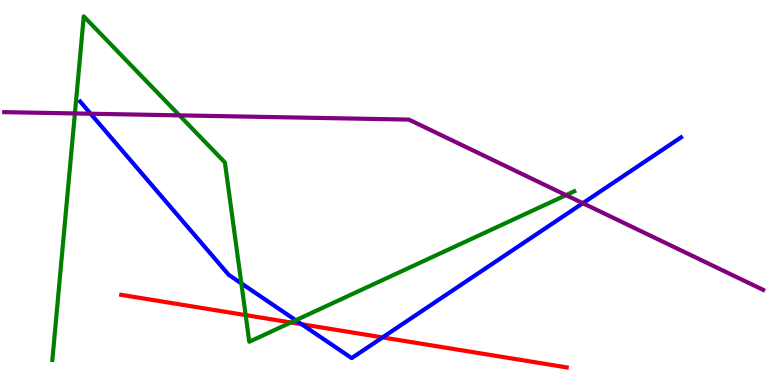[{'lines': ['blue', 'red'], 'intersections': [{'x': 3.89, 'y': 1.58}, {'x': 4.94, 'y': 1.24}]}, {'lines': ['green', 'red'], 'intersections': [{'x': 3.17, 'y': 1.82}, {'x': 3.75, 'y': 1.62}]}, {'lines': ['purple', 'red'], 'intersections': []}, {'lines': ['blue', 'green'], 'intersections': [{'x': 3.11, 'y': 2.64}, {'x': 3.82, 'y': 1.68}]}, {'lines': ['blue', 'purple'], 'intersections': [{'x': 1.17, 'y': 7.05}, {'x': 7.52, 'y': 4.72}]}, {'lines': ['green', 'purple'], 'intersections': [{'x': 0.966, 'y': 7.05}, {'x': 2.32, 'y': 7.0}, {'x': 7.3, 'y': 4.93}]}]